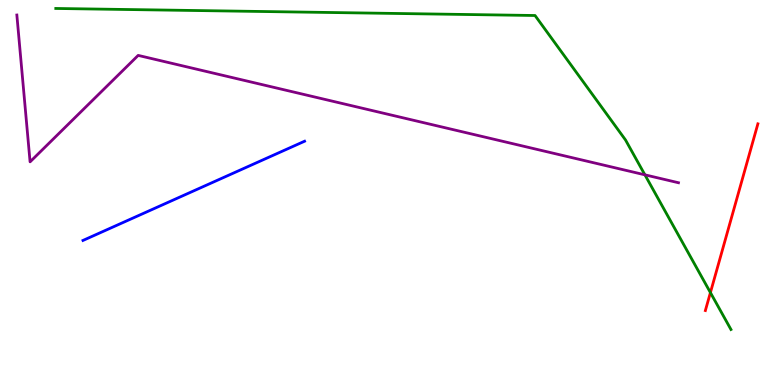[{'lines': ['blue', 'red'], 'intersections': []}, {'lines': ['green', 'red'], 'intersections': [{'x': 9.17, 'y': 2.4}]}, {'lines': ['purple', 'red'], 'intersections': []}, {'lines': ['blue', 'green'], 'intersections': []}, {'lines': ['blue', 'purple'], 'intersections': []}, {'lines': ['green', 'purple'], 'intersections': [{'x': 8.32, 'y': 5.46}]}]